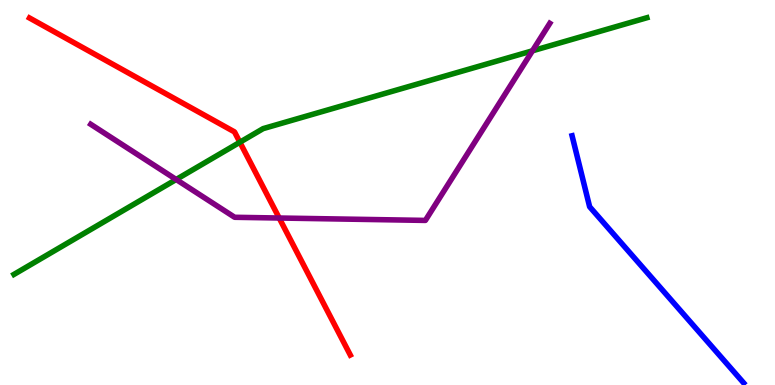[{'lines': ['blue', 'red'], 'intersections': []}, {'lines': ['green', 'red'], 'intersections': [{'x': 3.1, 'y': 6.31}]}, {'lines': ['purple', 'red'], 'intersections': [{'x': 3.6, 'y': 4.34}]}, {'lines': ['blue', 'green'], 'intersections': []}, {'lines': ['blue', 'purple'], 'intersections': []}, {'lines': ['green', 'purple'], 'intersections': [{'x': 2.27, 'y': 5.34}, {'x': 6.87, 'y': 8.68}]}]